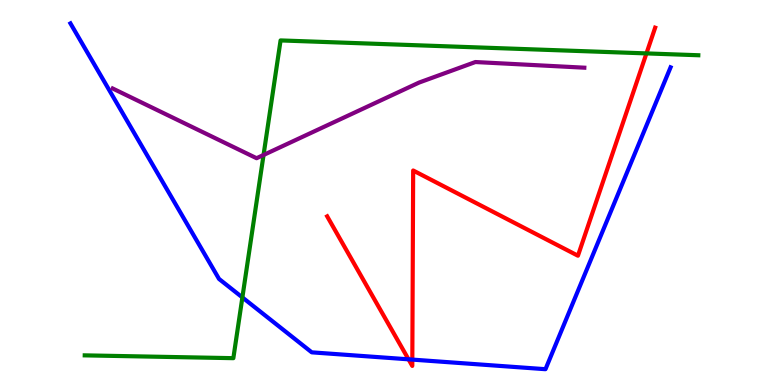[{'lines': ['blue', 'red'], 'intersections': [{'x': 5.27, 'y': 0.667}, {'x': 5.32, 'y': 0.66}]}, {'lines': ['green', 'red'], 'intersections': [{'x': 8.34, 'y': 8.61}]}, {'lines': ['purple', 'red'], 'intersections': []}, {'lines': ['blue', 'green'], 'intersections': [{'x': 3.13, 'y': 2.27}]}, {'lines': ['blue', 'purple'], 'intersections': []}, {'lines': ['green', 'purple'], 'intersections': [{'x': 3.4, 'y': 5.97}]}]